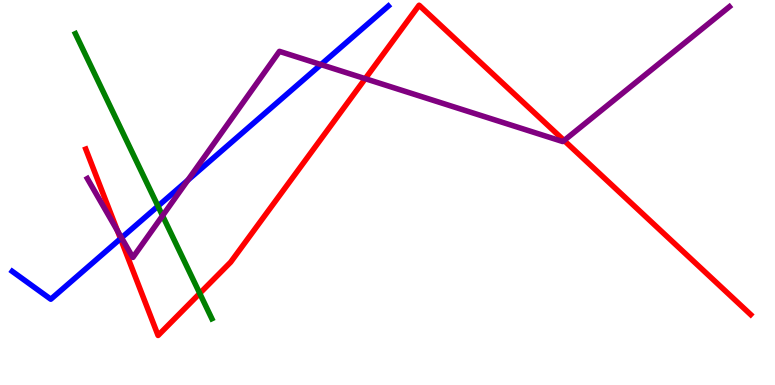[{'lines': ['blue', 'red'], 'intersections': [{'x': 1.56, 'y': 3.8}]}, {'lines': ['green', 'red'], 'intersections': [{'x': 2.58, 'y': 2.38}]}, {'lines': ['purple', 'red'], 'intersections': [{'x': 1.52, 'y': 4.01}, {'x': 4.71, 'y': 7.96}, {'x': 7.28, 'y': 6.35}]}, {'lines': ['blue', 'green'], 'intersections': [{'x': 2.04, 'y': 4.65}]}, {'lines': ['blue', 'purple'], 'intersections': [{'x': 1.57, 'y': 3.82}, {'x': 2.42, 'y': 5.32}, {'x': 4.14, 'y': 8.32}]}, {'lines': ['green', 'purple'], 'intersections': [{'x': 2.1, 'y': 4.4}]}]